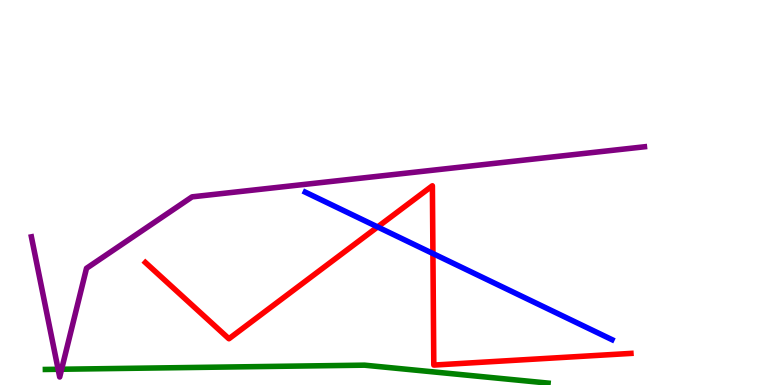[{'lines': ['blue', 'red'], 'intersections': [{'x': 4.87, 'y': 4.11}, {'x': 5.59, 'y': 3.41}]}, {'lines': ['green', 'red'], 'intersections': []}, {'lines': ['purple', 'red'], 'intersections': []}, {'lines': ['blue', 'green'], 'intersections': []}, {'lines': ['blue', 'purple'], 'intersections': []}, {'lines': ['green', 'purple'], 'intersections': [{'x': 0.75, 'y': 0.408}, {'x': 0.795, 'y': 0.409}]}]